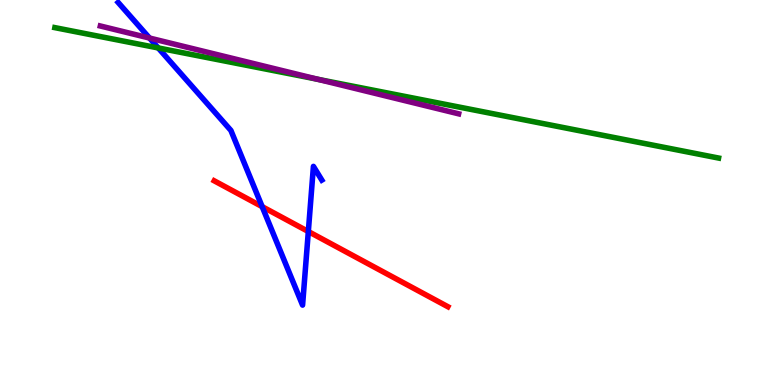[{'lines': ['blue', 'red'], 'intersections': [{'x': 3.38, 'y': 4.63}, {'x': 3.98, 'y': 3.99}]}, {'lines': ['green', 'red'], 'intersections': []}, {'lines': ['purple', 'red'], 'intersections': []}, {'lines': ['blue', 'green'], 'intersections': [{'x': 2.04, 'y': 8.75}]}, {'lines': ['blue', 'purple'], 'intersections': [{'x': 1.93, 'y': 9.01}]}, {'lines': ['green', 'purple'], 'intersections': [{'x': 4.1, 'y': 7.94}]}]